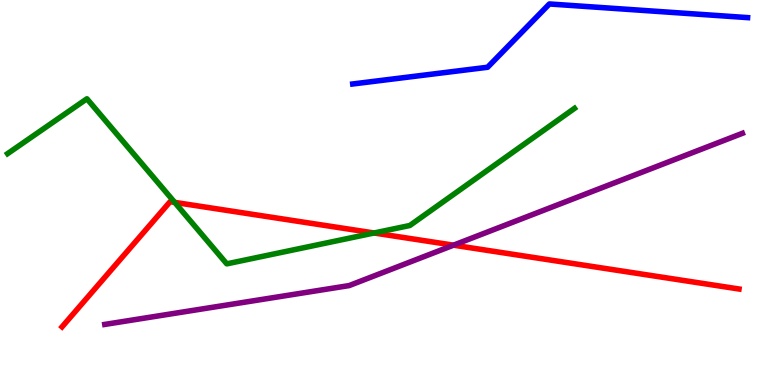[{'lines': ['blue', 'red'], 'intersections': []}, {'lines': ['green', 'red'], 'intersections': [{'x': 2.25, 'y': 4.74}, {'x': 4.83, 'y': 3.95}]}, {'lines': ['purple', 'red'], 'intersections': [{'x': 5.85, 'y': 3.63}]}, {'lines': ['blue', 'green'], 'intersections': []}, {'lines': ['blue', 'purple'], 'intersections': []}, {'lines': ['green', 'purple'], 'intersections': []}]